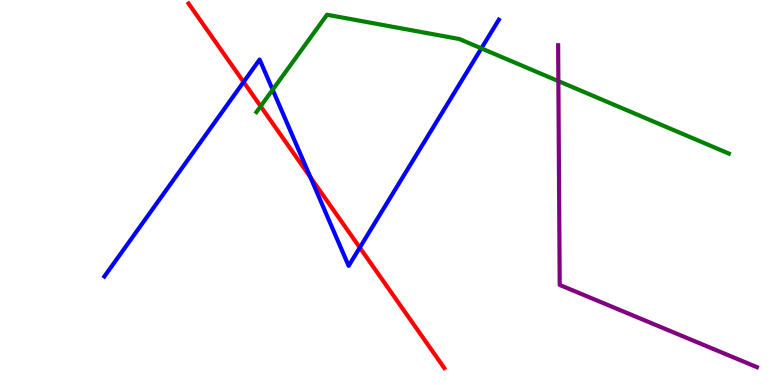[{'lines': ['blue', 'red'], 'intersections': [{'x': 3.14, 'y': 7.87}, {'x': 4.0, 'y': 5.4}, {'x': 4.64, 'y': 3.57}]}, {'lines': ['green', 'red'], 'intersections': [{'x': 3.36, 'y': 7.24}]}, {'lines': ['purple', 'red'], 'intersections': []}, {'lines': ['blue', 'green'], 'intersections': [{'x': 3.52, 'y': 7.67}, {'x': 6.21, 'y': 8.74}]}, {'lines': ['blue', 'purple'], 'intersections': []}, {'lines': ['green', 'purple'], 'intersections': [{'x': 7.2, 'y': 7.89}]}]